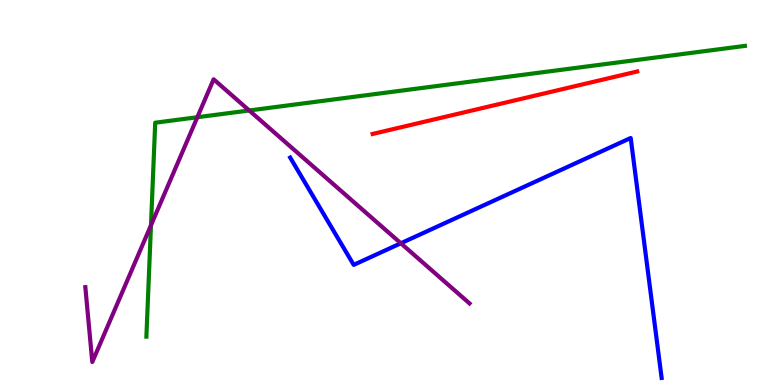[{'lines': ['blue', 'red'], 'intersections': []}, {'lines': ['green', 'red'], 'intersections': []}, {'lines': ['purple', 'red'], 'intersections': []}, {'lines': ['blue', 'green'], 'intersections': []}, {'lines': ['blue', 'purple'], 'intersections': [{'x': 5.17, 'y': 3.68}]}, {'lines': ['green', 'purple'], 'intersections': [{'x': 1.95, 'y': 4.15}, {'x': 2.55, 'y': 6.96}, {'x': 3.22, 'y': 7.13}]}]